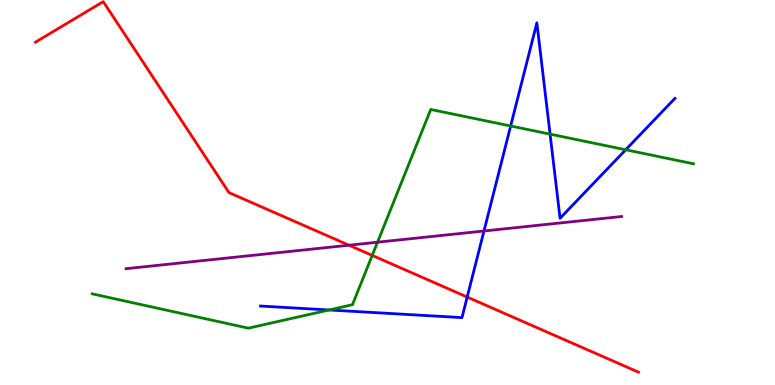[{'lines': ['blue', 'red'], 'intersections': [{'x': 6.03, 'y': 2.28}]}, {'lines': ['green', 'red'], 'intersections': [{'x': 4.8, 'y': 3.37}]}, {'lines': ['purple', 'red'], 'intersections': [{'x': 4.5, 'y': 3.63}]}, {'lines': ['blue', 'green'], 'intersections': [{'x': 4.25, 'y': 1.95}, {'x': 6.59, 'y': 6.73}, {'x': 7.1, 'y': 6.52}, {'x': 8.07, 'y': 6.11}]}, {'lines': ['blue', 'purple'], 'intersections': [{'x': 6.24, 'y': 4.0}]}, {'lines': ['green', 'purple'], 'intersections': [{'x': 4.87, 'y': 3.71}]}]